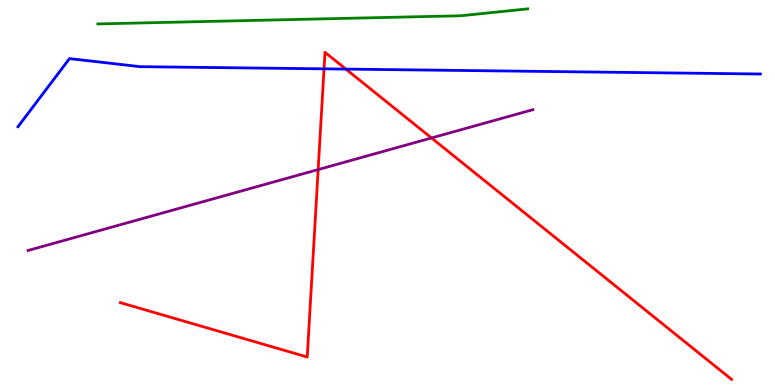[{'lines': ['blue', 'red'], 'intersections': [{'x': 4.18, 'y': 8.21}, {'x': 4.46, 'y': 8.21}]}, {'lines': ['green', 'red'], 'intersections': []}, {'lines': ['purple', 'red'], 'intersections': [{'x': 4.11, 'y': 5.6}, {'x': 5.57, 'y': 6.42}]}, {'lines': ['blue', 'green'], 'intersections': []}, {'lines': ['blue', 'purple'], 'intersections': []}, {'lines': ['green', 'purple'], 'intersections': []}]